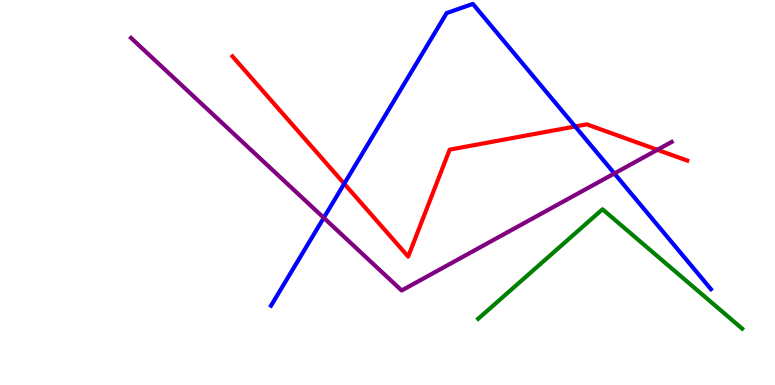[{'lines': ['blue', 'red'], 'intersections': [{'x': 4.44, 'y': 5.23}, {'x': 7.42, 'y': 6.71}]}, {'lines': ['green', 'red'], 'intersections': []}, {'lines': ['purple', 'red'], 'intersections': [{'x': 8.48, 'y': 6.11}]}, {'lines': ['blue', 'green'], 'intersections': []}, {'lines': ['blue', 'purple'], 'intersections': [{'x': 4.18, 'y': 4.34}, {'x': 7.93, 'y': 5.49}]}, {'lines': ['green', 'purple'], 'intersections': []}]